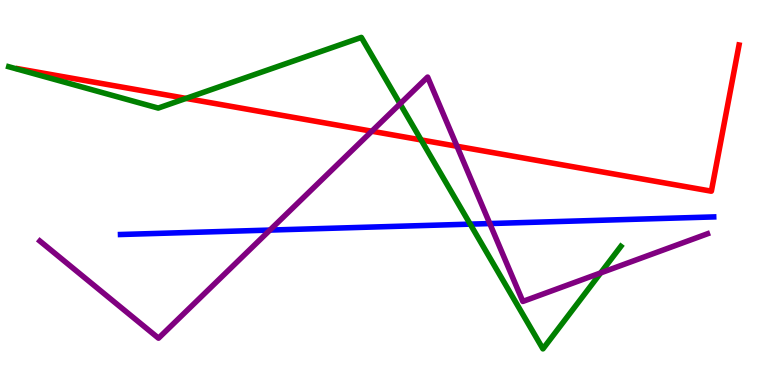[{'lines': ['blue', 'red'], 'intersections': []}, {'lines': ['green', 'red'], 'intersections': [{'x': 2.4, 'y': 7.44}, {'x': 5.43, 'y': 6.37}]}, {'lines': ['purple', 'red'], 'intersections': [{'x': 4.8, 'y': 6.59}, {'x': 5.9, 'y': 6.2}]}, {'lines': ['blue', 'green'], 'intersections': [{'x': 6.07, 'y': 4.18}]}, {'lines': ['blue', 'purple'], 'intersections': [{'x': 3.48, 'y': 4.02}, {'x': 6.32, 'y': 4.19}]}, {'lines': ['green', 'purple'], 'intersections': [{'x': 5.16, 'y': 7.3}, {'x': 7.75, 'y': 2.91}]}]